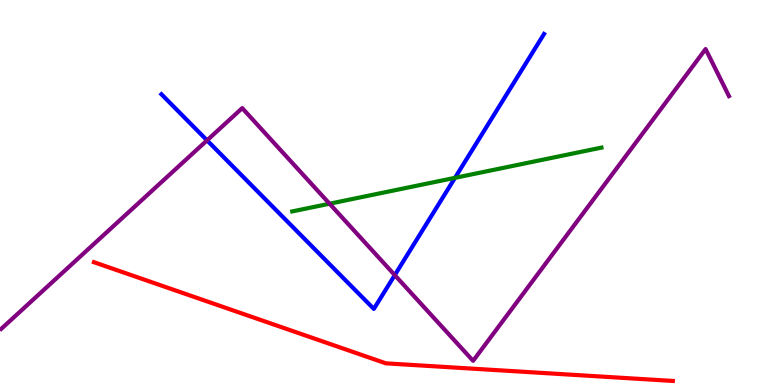[{'lines': ['blue', 'red'], 'intersections': []}, {'lines': ['green', 'red'], 'intersections': []}, {'lines': ['purple', 'red'], 'intersections': []}, {'lines': ['blue', 'green'], 'intersections': [{'x': 5.87, 'y': 5.38}]}, {'lines': ['blue', 'purple'], 'intersections': [{'x': 2.67, 'y': 6.35}, {'x': 5.09, 'y': 2.85}]}, {'lines': ['green', 'purple'], 'intersections': [{'x': 4.25, 'y': 4.71}]}]